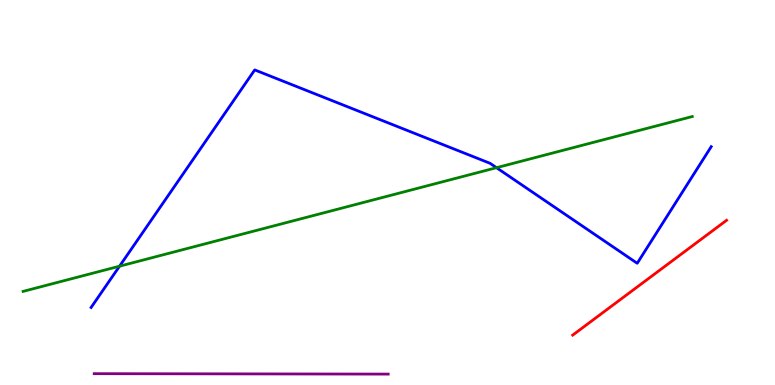[{'lines': ['blue', 'red'], 'intersections': []}, {'lines': ['green', 'red'], 'intersections': []}, {'lines': ['purple', 'red'], 'intersections': []}, {'lines': ['blue', 'green'], 'intersections': [{'x': 1.54, 'y': 3.09}, {'x': 6.41, 'y': 5.64}]}, {'lines': ['blue', 'purple'], 'intersections': []}, {'lines': ['green', 'purple'], 'intersections': []}]